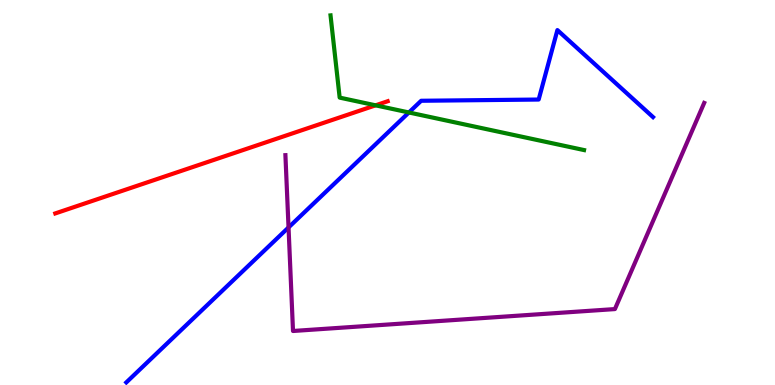[{'lines': ['blue', 'red'], 'intersections': []}, {'lines': ['green', 'red'], 'intersections': [{'x': 4.85, 'y': 7.26}]}, {'lines': ['purple', 'red'], 'intersections': []}, {'lines': ['blue', 'green'], 'intersections': [{'x': 5.28, 'y': 7.08}]}, {'lines': ['blue', 'purple'], 'intersections': [{'x': 3.72, 'y': 4.09}]}, {'lines': ['green', 'purple'], 'intersections': []}]